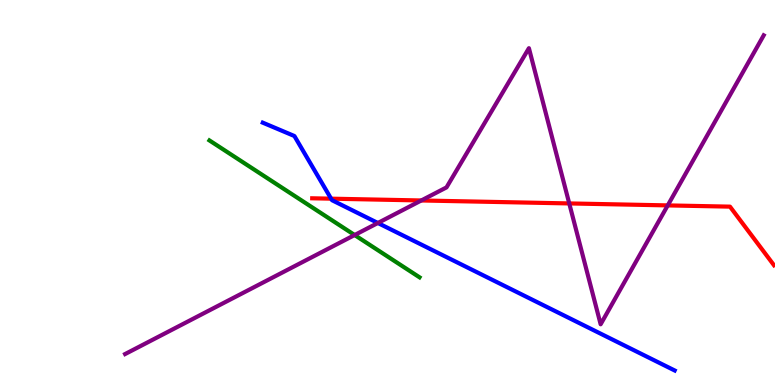[{'lines': ['blue', 'red'], 'intersections': [{'x': 4.27, 'y': 4.84}]}, {'lines': ['green', 'red'], 'intersections': []}, {'lines': ['purple', 'red'], 'intersections': [{'x': 5.44, 'y': 4.79}, {'x': 7.35, 'y': 4.72}, {'x': 8.62, 'y': 4.66}]}, {'lines': ['blue', 'green'], 'intersections': []}, {'lines': ['blue', 'purple'], 'intersections': [{'x': 4.88, 'y': 4.21}]}, {'lines': ['green', 'purple'], 'intersections': [{'x': 4.58, 'y': 3.9}]}]